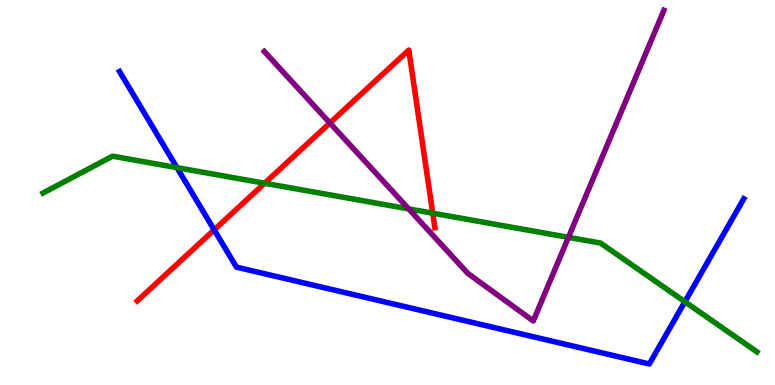[{'lines': ['blue', 'red'], 'intersections': [{'x': 2.76, 'y': 4.03}]}, {'lines': ['green', 'red'], 'intersections': [{'x': 3.41, 'y': 5.24}, {'x': 5.58, 'y': 4.46}]}, {'lines': ['purple', 'red'], 'intersections': [{'x': 4.26, 'y': 6.81}]}, {'lines': ['blue', 'green'], 'intersections': [{'x': 2.28, 'y': 5.65}, {'x': 8.84, 'y': 2.16}]}, {'lines': ['blue', 'purple'], 'intersections': []}, {'lines': ['green', 'purple'], 'intersections': [{'x': 5.27, 'y': 4.57}, {'x': 7.33, 'y': 3.84}]}]